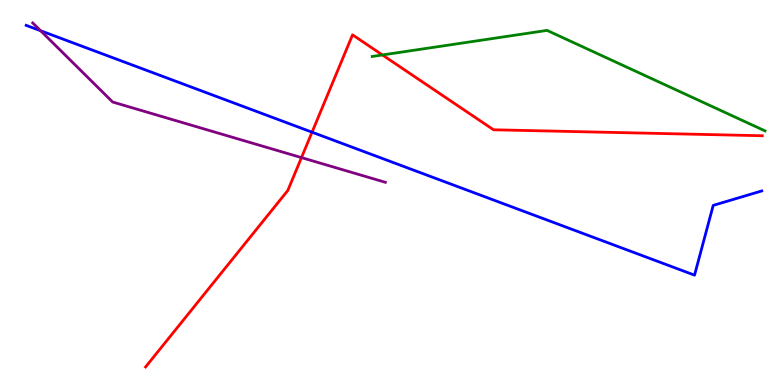[{'lines': ['blue', 'red'], 'intersections': [{'x': 4.03, 'y': 6.57}]}, {'lines': ['green', 'red'], 'intersections': [{'x': 4.93, 'y': 8.57}]}, {'lines': ['purple', 'red'], 'intersections': [{'x': 3.89, 'y': 5.91}]}, {'lines': ['blue', 'green'], 'intersections': []}, {'lines': ['blue', 'purple'], 'intersections': [{'x': 0.524, 'y': 9.2}]}, {'lines': ['green', 'purple'], 'intersections': []}]